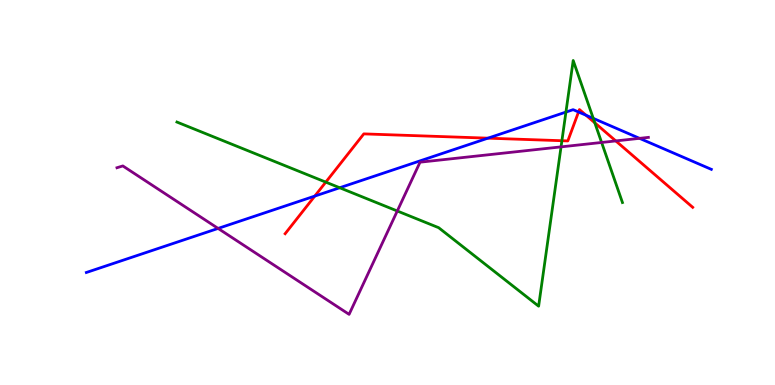[{'lines': ['blue', 'red'], 'intersections': [{'x': 4.06, 'y': 4.91}, {'x': 6.3, 'y': 6.41}, {'x': 7.46, 'y': 7.09}, {'x': 7.56, 'y': 7.01}]}, {'lines': ['green', 'red'], 'intersections': [{'x': 4.2, 'y': 5.27}, {'x': 7.25, 'y': 6.34}, {'x': 7.67, 'y': 6.81}]}, {'lines': ['purple', 'red'], 'intersections': [{'x': 7.95, 'y': 6.34}]}, {'lines': ['blue', 'green'], 'intersections': [{'x': 4.38, 'y': 5.12}, {'x': 7.3, 'y': 7.09}, {'x': 7.65, 'y': 6.93}]}, {'lines': ['blue', 'purple'], 'intersections': [{'x': 2.81, 'y': 4.07}, {'x': 8.25, 'y': 6.41}]}, {'lines': ['green', 'purple'], 'intersections': [{'x': 5.13, 'y': 4.52}, {'x': 7.24, 'y': 6.19}, {'x': 7.76, 'y': 6.3}]}]